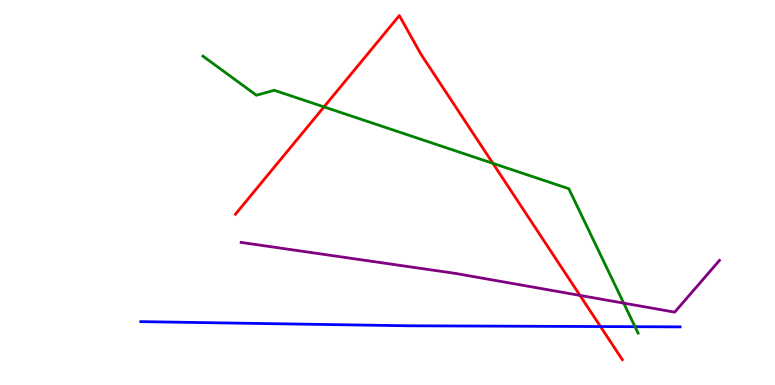[{'lines': ['blue', 'red'], 'intersections': [{'x': 7.75, 'y': 1.52}]}, {'lines': ['green', 'red'], 'intersections': [{'x': 4.18, 'y': 7.22}, {'x': 6.36, 'y': 5.76}]}, {'lines': ['purple', 'red'], 'intersections': [{'x': 7.48, 'y': 2.33}]}, {'lines': ['blue', 'green'], 'intersections': [{'x': 8.19, 'y': 1.51}]}, {'lines': ['blue', 'purple'], 'intersections': []}, {'lines': ['green', 'purple'], 'intersections': [{'x': 8.05, 'y': 2.13}]}]